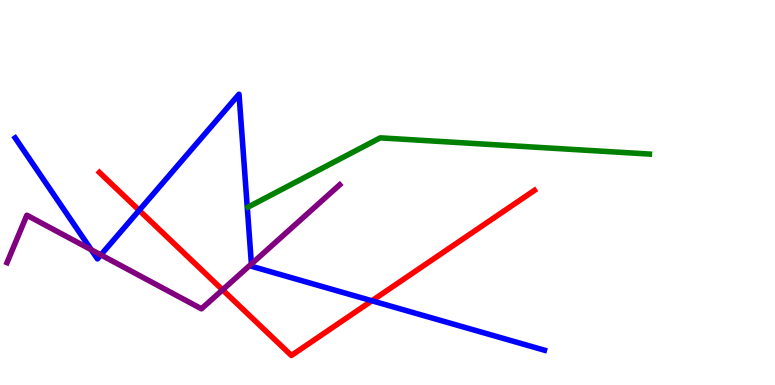[{'lines': ['blue', 'red'], 'intersections': [{'x': 1.8, 'y': 4.54}, {'x': 4.8, 'y': 2.19}]}, {'lines': ['green', 'red'], 'intersections': []}, {'lines': ['purple', 'red'], 'intersections': [{'x': 2.87, 'y': 2.47}]}, {'lines': ['blue', 'green'], 'intersections': []}, {'lines': ['blue', 'purple'], 'intersections': [{'x': 1.18, 'y': 3.51}, {'x': 1.3, 'y': 3.38}, {'x': 3.24, 'y': 3.14}]}, {'lines': ['green', 'purple'], 'intersections': []}]